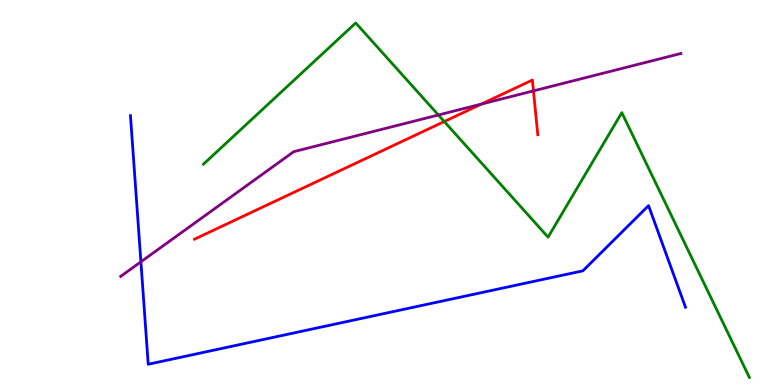[{'lines': ['blue', 'red'], 'intersections': []}, {'lines': ['green', 'red'], 'intersections': [{'x': 5.73, 'y': 6.84}]}, {'lines': ['purple', 'red'], 'intersections': [{'x': 6.21, 'y': 7.3}, {'x': 6.88, 'y': 7.64}]}, {'lines': ['blue', 'green'], 'intersections': []}, {'lines': ['blue', 'purple'], 'intersections': [{'x': 1.82, 'y': 3.2}]}, {'lines': ['green', 'purple'], 'intersections': [{'x': 5.66, 'y': 7.01}]}]